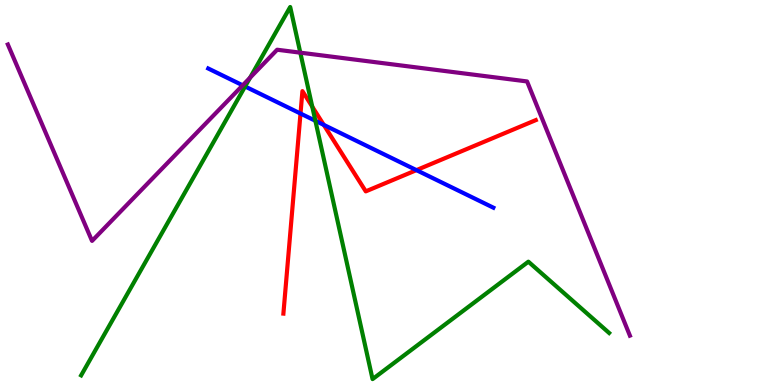[{'lines': ['blue', 'red'], 'intersections': [{'x': 3.88, 'y': 7.05}, {'x': 4.18, 'y': 6.76}, {'x': 5.37, 'y': 5.58}]}, {'lines': ['green', 'red'], 'intersections': [{'x': 4.03, 'y': 7.23}]}, {'lines': ['purple', 'red'], 'intersections': []}, {'lines': ['blue', 'green'], 'intersections': [{'x': 3.16, 'y': 7.75}, {'x': 4.07, 'y': 6.86}]}, {'lines': ['blue', 'purple'], 'intersections': [{'x': 3.13, 'y': 7.78}]}, {'lines': ['green', 'purple'], 'intersections': [{'x': 3.23, 'y': 7.98}, {'x': 3.87, 'y': 8.63}]}]